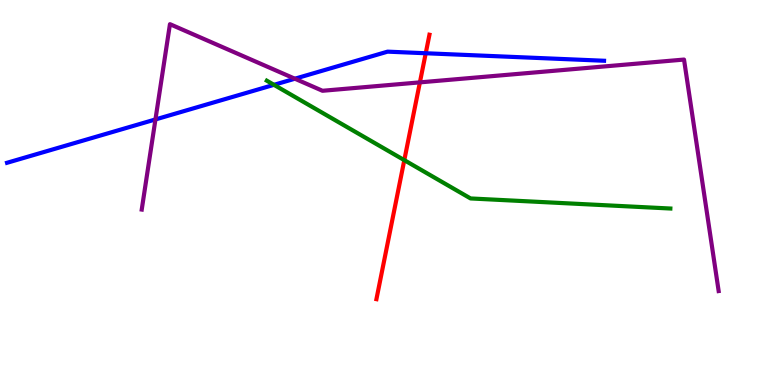[{'lines': ['blue', 'red'], 'intersections': [{'x': 5.49, 'y': 8.62}]}, {'lines': ['green', 'red'], 'intersections': [{'x': 5.22, 'y': 5.84}]}, {'lines': ['purple', 'red'], 'intersections': [{'x': 5.42, 'y': 7.86}]}, {'lines': ['blue', 'green'], 'intersections': [{'x': 3.54, 'y': 7.8}]}, {'lines': ['blue', 'purple'], 'intersections': [{'x': 2.01, 'y': 6.9}, {'x': 3.81, 'y': 7.96}]}, {'lines': ['green', 'purple'], 'intersections': []}]